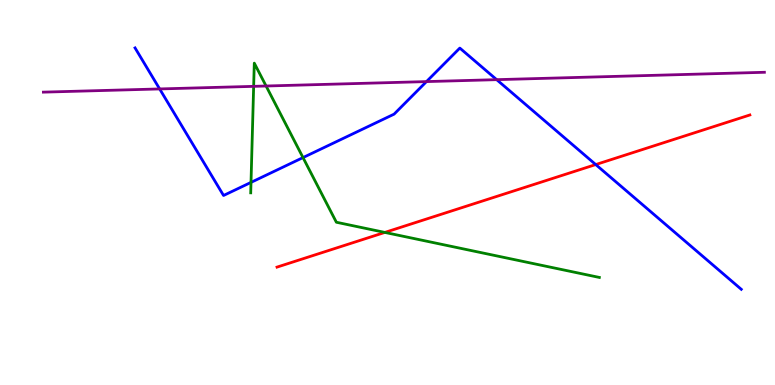[{'lines': ['blue', 'red'], 'intersections': [{'x': 7.69, 'y': 5.73}]}, {'lines': ['green', 'red'], 'intersections': [{'x': 4.97, 'y': 3.96}]}, {'lines': ['purple', 'red'], 'intersections': []}, {'lines': ['blue', 'green'], 'intersections': [{'x': 3.24, 'y': 5.26}, {'x': 3.91, 'y': 5.91}]}, {'lines': ['blue', 'purple'], 'intersections': [{'x': 2.06, 'y': 7.69}, {'x': 5.5, 'y': 7.88}, {'x': 6.41, 'y': 7.93}]}, {'lines': ['green', 'purple'], 'intersections': [{'x': 3.27, 'y': 7.76}, {'x': 3.43, 'y': 7.77}]}]